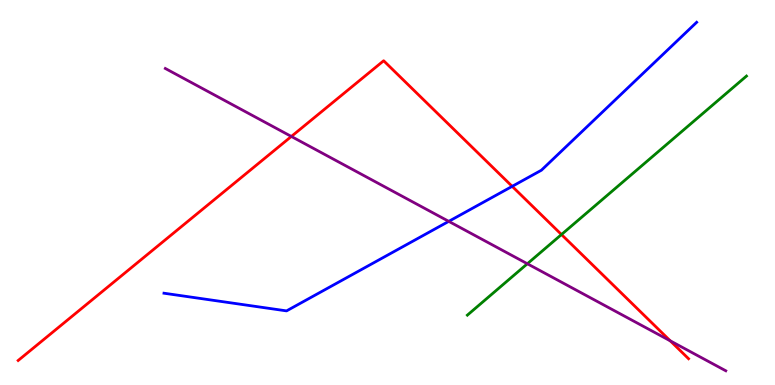[{'lines': ['blue', 'red'], 'intersections': [{'x': 6.61, 'y': 5.16}]}, {'lines': ['green', 'red'], 'intersections': [{'x': 7.24, 'y': 3.91}]}, {'lines': ['purple', 'red'], 'intersections': [{'x': 3.76, 'y': 6.46}, {'x': 8.65, 'y': 1.15}]}, {'lines': ['blue', 'green'], 'intersections': []}, {'lines': ['blue', 'purple'], 'intersections': [{'x': 5.79, 'y': 4.25}]}, {'lines': ['green', 'purple'], 'intersections': [{'x': 6.8, 'y': 3.15}]}]